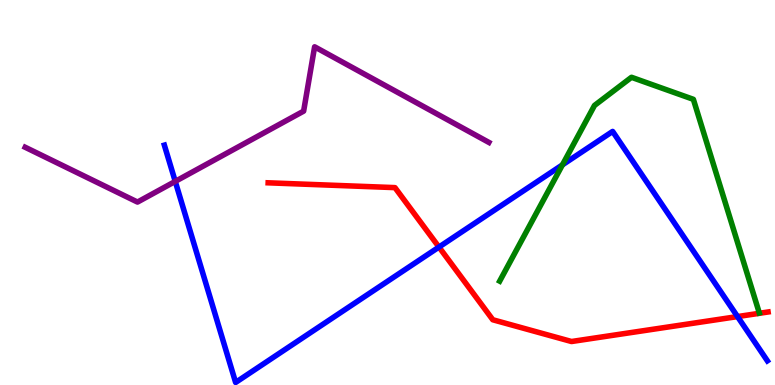[{'lines': ['blue', 'red'], 'intersections': [{'x': 5.66, 'y': 3.58}, {'x': 9.52, 'y': 1.78}]}, {'lines': ['green', 'red'], 'intersections': []}, {'lines': ['purple', 'red'], 'intersections': []}, {'lines': ['blue', 'green'], 'intersections': [{'x': 7.26, 'y': 5.72}]}, {'lines': ['blue', 'purple'], 'intersections': [{'x': 2.26, 'y': 5.29}]}, {'lines': ['green', 'purple'], 'intersections': []}]